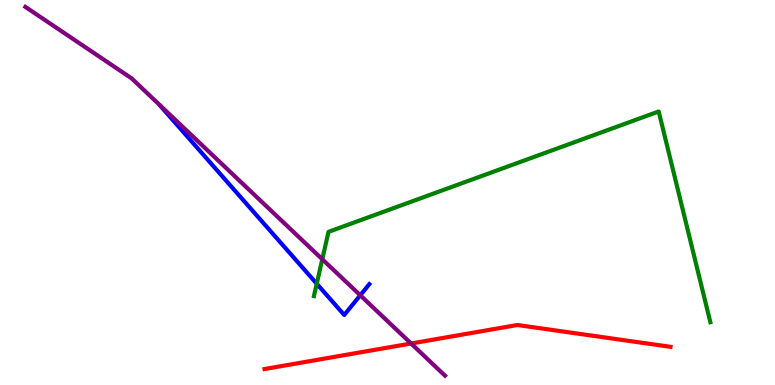[{'lines': ['blue', 'red'], 'intersections': []}, {'lines': ['green', 'red'], 'intersections': []}, {'lines': ['purple', 'red'], 'intersections': [{'x': 5.3, 'y': 1.08}]}, {'lines': ['blue', 'green'], 'intersections': [{'x': 4.09, 'y': 2.63}]}, {'lines': ['blue', 'purple'], 'intersections': [{'x': 4.65, 'y': 2.33}]}, {'lines': ['green', 'purple'], 'intersections': [{'x': 4.16, 'y': 3.27}]}]